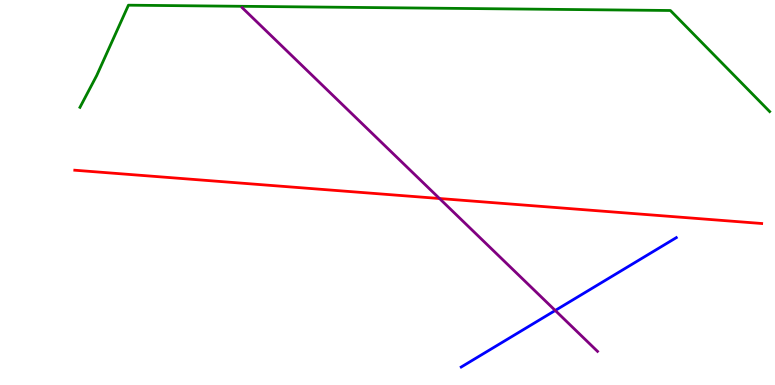[{'lines': ['blue', 'red'], 'intersections': []}, {'lines': ['green', 'red'], 'intersections': []}, {'lines': ['purple', 'red'], 'intersections': [{'x': 5.67, 'y': 4.84}]}, {'lines': ['blue', 'green'], 'intersections': []}, {'lines': ['blue', 'purple'], 'intersections': [{'x': 7.16, 'y': 1.94}]}, {'lines': ['green', 'purple'], 'intersections': []}]